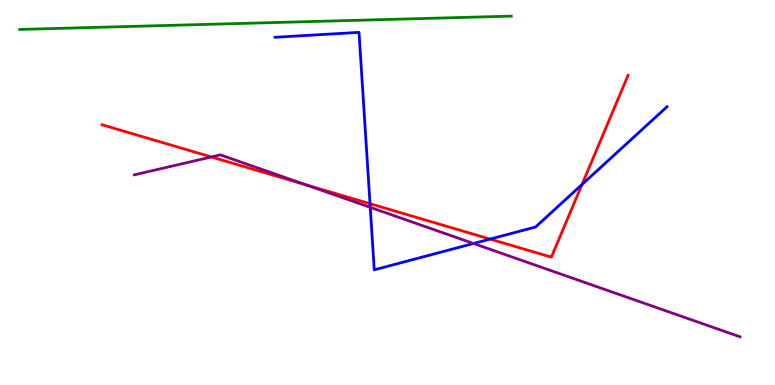[{'lines': ['blue', 'red'], 'intersections': [{'x': 4.77, 'y': 4.71}, {'x': 6.32, 'y': 3.79}, {'x': 7.51, 'y': 5.21}]}, {'lines': ['green', 'red'], 'intersections': []}, {'lines': ['purple', 'red'], 'intersections': [{'x': 2.73, 'y': 5.92}, {'x': 3.95, 'y': 5.2}]}, {'lines': ['blue', 'green'], 'intersections': []}, {'lines': ['blue', 'purple'], 'intersections': [{'x': 4.78, 'y': 4.61}, {'x': 6.11, 'y': 3.68}]}, {'lines': ['green', 'purple'], 'intersections': []}]